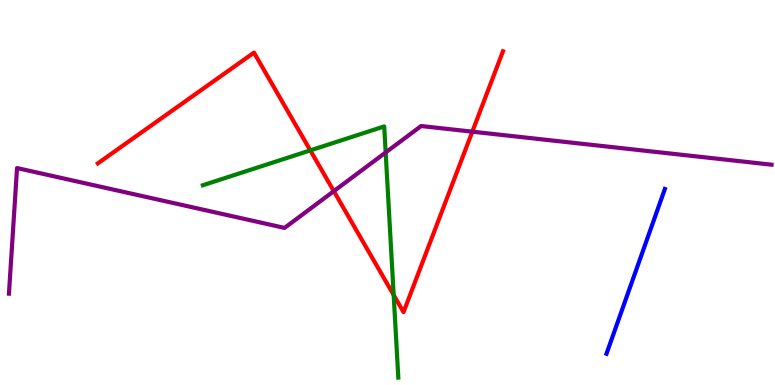[{'lines': ['blue', 'red'], 'intersections': []}, {'lines': ['green', 'red'], 'intersections': [{'x': 4.0, 'y': 6.09}, {'x': 5.08, 'y': 2.34}]}, {'lines': ['purple', 'red'], 'intersections': [{'x': 4.31, 'y': 5.03}, {'x': 6.09, 'y': 6.58}]}, {'lines': ['blue', 'green'], 'intersections': []}, {'lines': ['blue', 'purple'], 'intersections': []}, {'lines': ['green', 'purple'], 'intersections': [{'x': 4.98, 'y': 6.04}]}]